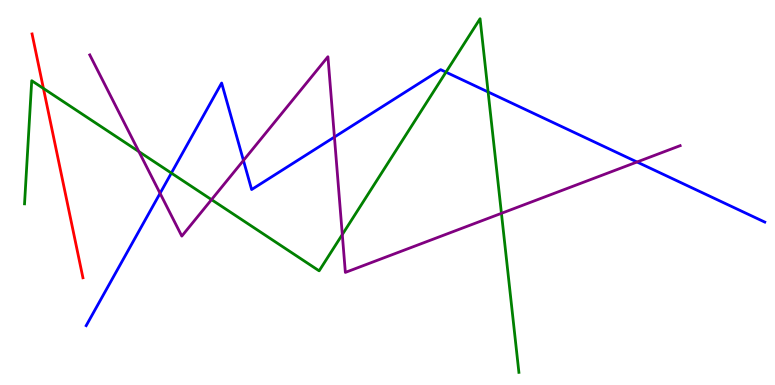[{'lines': ['blue', 'red'], 'intersections': []}, {'lines': ['green', 'red'], 'intersections': [{'x': 0.56, 'y': 7.7}]}, {'lines': ['purple', 'red'], 'intersections': []}, {'lines': ['blue', 'green'], 'intersections': [{'x': 2.21, 'y': 5.5}, {'x': 5.75, 'y': 8.13}, {'x': 6.3, 'y': 7.61}]}, {'lines': ['blue', 'purple'], 'intersections': [{'x': 2.07, 'y': 4.98}, {'x': 3.14, 'y': 5.83}, {'x': 4.32, 'y': 6.44}, {'x': 8.22, 'y': 5.79}]}, {'lines': ['green', 'purple'], 'intersections': [{'x': 1.79, 'y': 6.06}, {'x': 2.73, 'y': 4.81}, {'x': 4.42, 'y': 3.91}, {'x': 6.47, 'y': 4.46}]}]